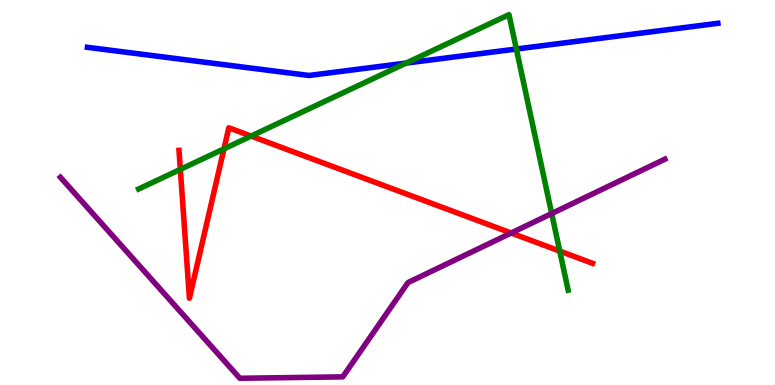[{'lines': ['blue', 'red'], 'intersections': []}, {'lines': ['green', 'red'], 'intersections': [{'x': 2.33, 'y': 5.6}, {'x': 2.89, 'y': 6.13}, {'x': 3.24, 'y': 6.47}, {'x': 7.22, 'y': 3.48}]}, {'lines': ['purple', 'red'], 'intersections': [{'x': 6.6, 'y': 3.95}]}, {'lines': ['blue', 'green'], 'intersections': [{'x': 5.24, 'y': 8.36}, {'x': 6.66, 'y': 8.73}]}, {'lines': ['blue', 'purple'], 'intersections': []}, {'lines': ['green', 'purple'], 'intersections': [{'x': 7.12, 'y': 4.45}]}]